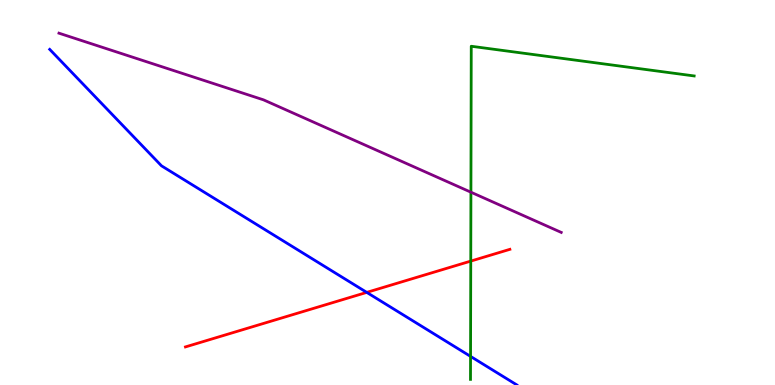[{'lines': ['blue', 'red'], 'intersections': [{'x': 4.73, 'y': 2.41}]}, {'lines': ['green', 'red'], 'intersections': [{'x': 6.07, 'y': 3.22}]}, {'lines': ['purple', 'red'], 'intersections': []}, {'lines': ['blue', 'green'], 'intersections': [{'x': 6.07, 'y': 0.743}]}, {'lines': ['blue', 'purple'], 'intersections': []}, {'lines': ['green', 'purple'], 'intersections': [{'x': 6.08, 'y': 5.01}]}]